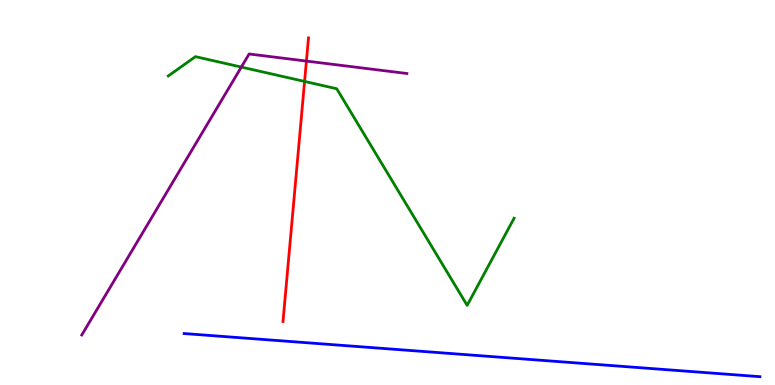[{'lines': ['blue', 'red'], 'intersections': []}, {'lines': ['green', 'red'], 'intersections': [{'x': 3.93, 'y': 7.88}]}, {'lines': ['purple', 'red'], 'intersections': [{'x': 3.95, 'y': 8.41}]}, {'lines': ['blue', 'green'], 'intersections': []}, {'lines': ['blue', 'purple'], 'intersections': []}, {'lines': ['green', 'purple'], 'intersections': [{'x': 3.11, 'y': 8.26}]}]